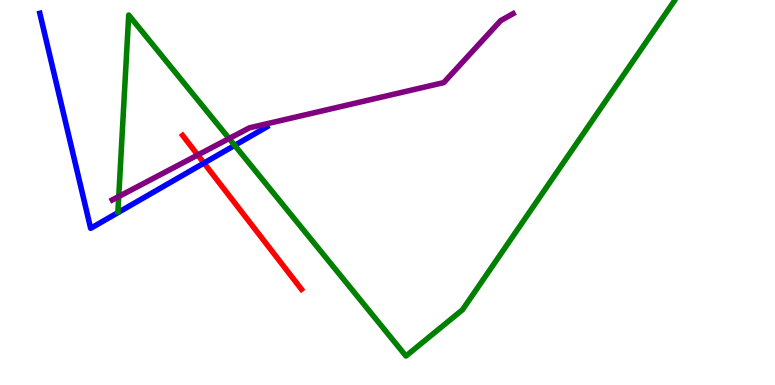[{'lines': ['blue', 'red'], 'intersections': [{'x': 2.63, 'y': 5.76}]}, {'lines': ['green', 'red'], 'intersections': []}, {'lines': ['purple', 'red'], 'intersections': [{'x': 2.55, 'y': 5.97}]}, {'lines': ['blue', 'green'], 'intersections': [{'x': 3.03, 'y': 6.22}]}, {'lines': ['blue', 'purple'], 'intersections': []}, {'lines': ['green', 'purple'], 'intersections': [{'x': 1.53, 'y': 4.9}, {'x': 2.96, 'y': 6.4}]}]